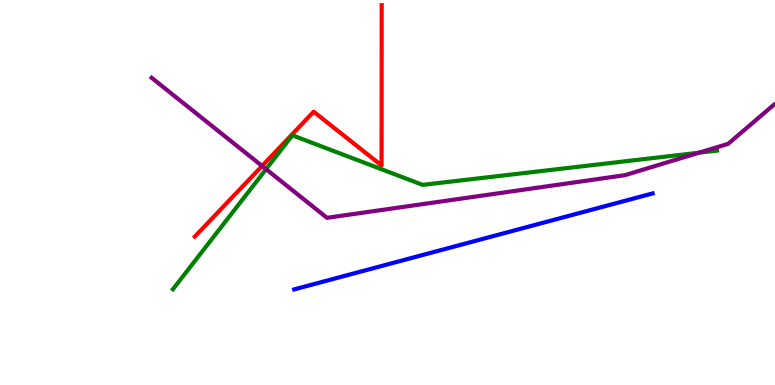[{'lines': ['blue', 'red'], 'intersections': []}, {'lines': ['green', 'red'], 'intersections': []}, {'lines': ['purple', 'red'], 'intersections': [{'x': 3.38, 'y': 5.69}]}, {'lines': ['blue', 'green'], 'intersections': []}, {'lines': ['blue', 'purple'], 'intersections': []}, {'lines': ['green', 'purple'], 'intersections': [{'x': 3.43, 'y': 5.61}, {'x': 9.02, 'y': 6.03}]}]